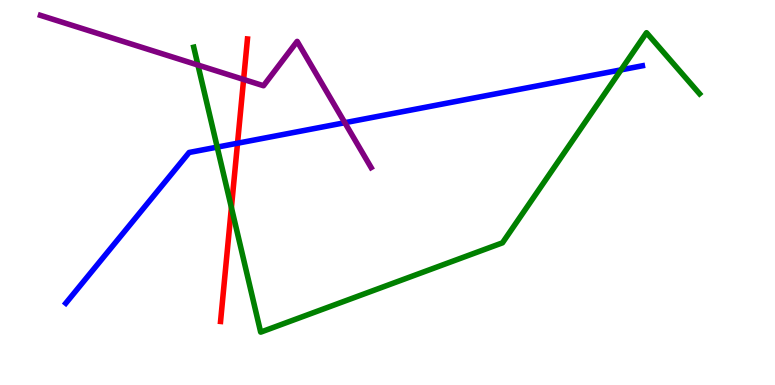[{'lines': ['blue', 'red'], 'intersections': [{'x': 3.06, 'y': 6.28}]}, {'lines': ['green', 'red'], 'intersections': [{'x': 2.99, 'y': 4.61}]}, {'lines': ['purple', 'red'], 'intersections': [{'x': 3.14, 'y': 7.94}]}, {'lines': ['blue', 'green'], 'intersections': [{'x': 2.8, 'y': 6.18}, {'x': 8.01, 'y': 8.19}]}, {'lines': ['blue', 'purple'], 'intersections': [{'x': 4.45, 'y': 6.81}]}, {'lines': ['green', 'purple'], 'intersections': [{'x': 2.55, 'y': 8.31}]}]